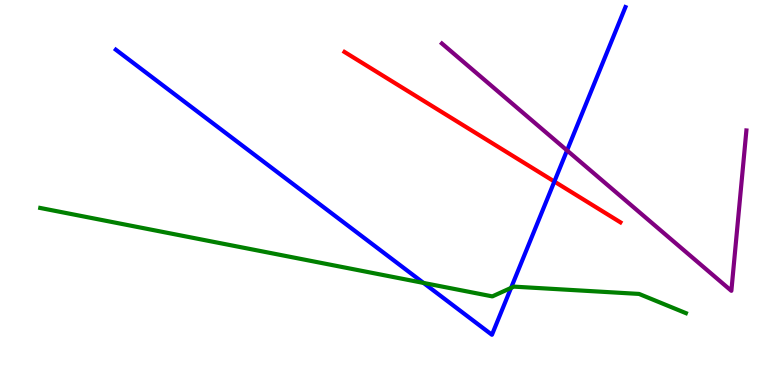[{'lines': ['blue', 'red'], 'intersections': [{'x': 7.15, 'y': 5.28}]}, {'lines': ['green', 'red'], 'intersections': []}, {'lines': ['purple', 'red'], 'intersections': []}, {'lines': ['blue', 'green'], 'intersections': [{'x': 5.46, 'y': 2.65}, {'x': 6.59, 'y': 2.52}]}, {'lines': ['blue', 'purple'], 'intersections': [{'x': 7.32, 'y': 6.09}]}, {'lines': ['green', 'purple'], 'intersections': []}]